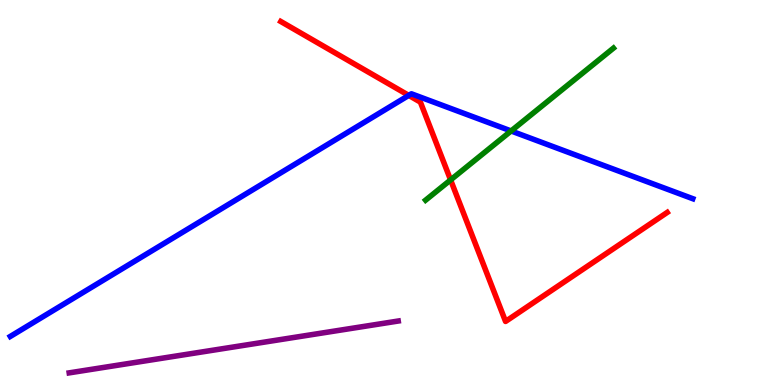[{'lines': ['blue', 'red'], 'intersections': [{'x': 5.27, 'y': 7.52}]}, {'lines': ['green', 'red'], 'intersections': [{'x': 5.81, 'y': 5.33}]}, {'lines': ['purple', 'red'], 'intersections': []}, {'lines': ['blue', 'green'], 'intersections': [{'x': 6.59, 'y': 6.6}]}, {'lines': ['blue', 'purple'], 'intersections': []}, {'lines': ['green', 'purple'], 'intersections': []}]